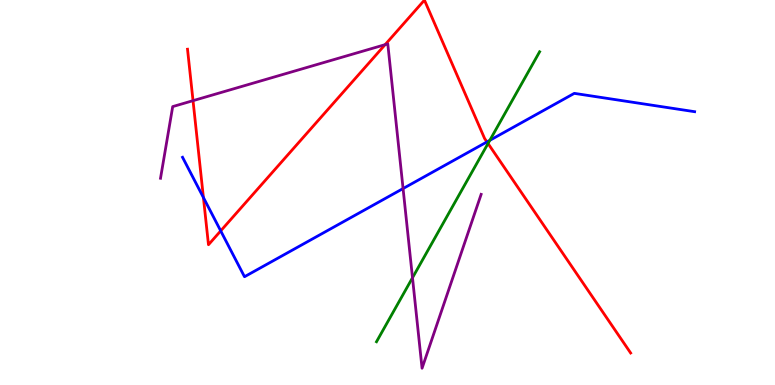[{'lines': ['blue', 'red'], 'intersections': [{'x': 2.62, 'y': 4.87}, {'x': 2.85, 'y': 4.0}, {'x': 6.28, 'y': 6.31}]}, {'lines': ['green', 'red'], 'intersections': [{'x': 6.3, 'y': 6.27}]}, {'lines': ['purple', 'red'], 'intersections': [{'x': 2.49, 'y': 7.39}, {'x': 4.97, 'y': 8.84}]}, {'lines': ['blue', 'green'], 'intersections': [{'x': 6.32, 'y': 6.35}]}, {'lines': ['blue', 'purple'], 'intersections': [{'x': 5.2, 'y': 5.1}]}, {'lines': ['green', 'purple'], 'intersections': [{'x': 5.32, 'y': 2.79}]}]